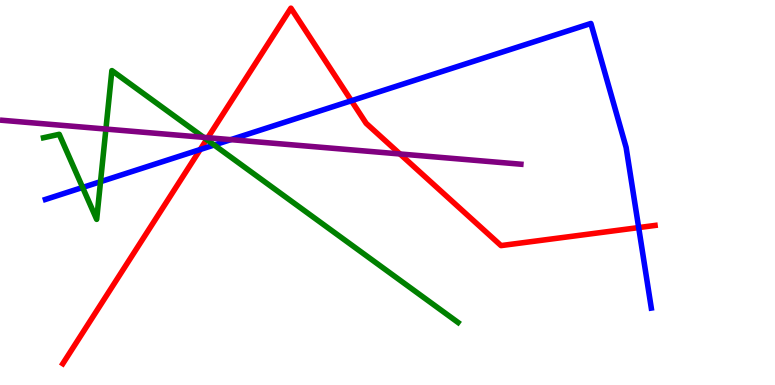[{'lines': ['blue', 'red'], 'intersections': [{'x': 2.58, 'y': 6.12}, {'x': 4.53, 'y': 7.38}, {'x': 8.24, 'y': 4.09}]}, {'lines': ['green', 'red'], 'intersections': [{'x': 2.67, 'y': 6.38}]}, {'lines': ['purple', 'red'], 'intersections': [{'x': 2.68, 'y': 6.42}, {'x': 5.16, 'y': 6.0}]}, {'lines': ['blue', 'green'], 'intersections': [{'x': 1.07, 'y': 5.13}, {'x': 1.3, 'y': 5.28}, {'x': 2.76, 'y': 6.23}]}, {'lines': ['blue', 'purple'], 'intersections': [{'x': 2.98, 'y': 6.37}]}, {'lines': ['green', 'purple'], 'intersections': [{'x': 1.37, 'y': 6.65}, {'x': 2.63, 'y': 6.43}]}]